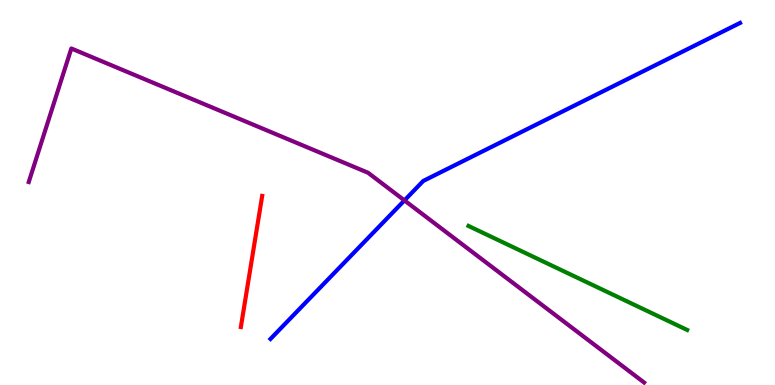[{'lines': ['blue', 'red'], 'intersections': []}, {'lines': ['green', 'red'], 'intersections': []}, {'lines': ['purple', 'red'], 'intersections': []}, {'lines': ['blue', 'green'], 'intersections': []}, {'lines': ['blue', 'purple'], 'intersections': [{'x': 5.22, 'y': 4.79}]}, {'lines': ['green', 'purple'], 'intersections': []}]